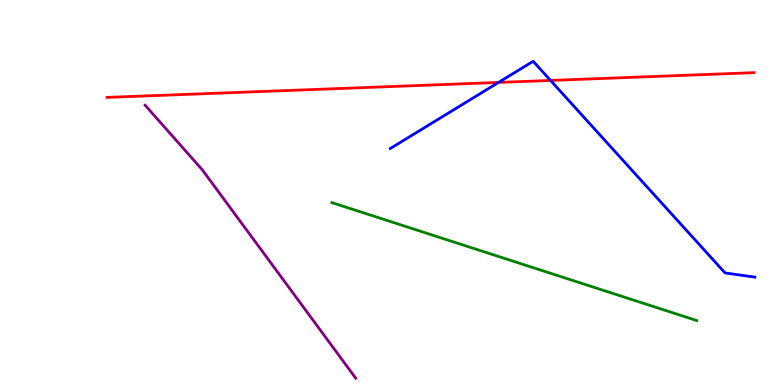[{'lines': ['blue', 'red'], 'intersections': [{'x': 6.43, 'y': 7.86}, {'x': 7.1, 'y': 7.91}]}, {'lines': ['green', 'red'], 'intersections': []}, {'lines': ['purple', 'red'], 'intersections': []}, {'lines': ['blue', 'green'], 'intersections': []}, {'lines': ['blue', 'purple'], 'intersections': []}, {'lines': ['green', 'purple'], 'intersections': []}]